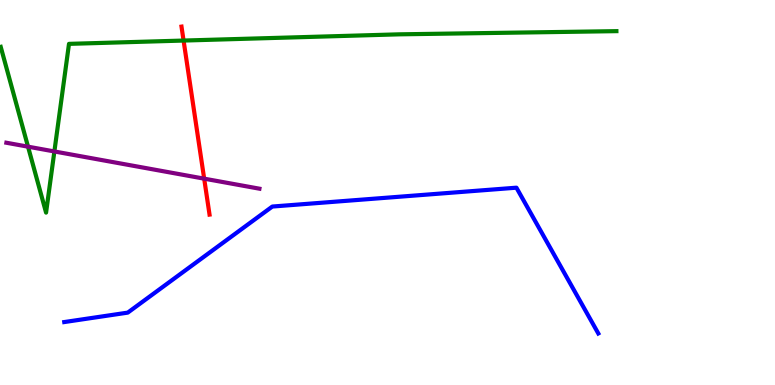[{'lines': ['blue', 'red'], 'intersections': []}, {'lines': ['green', 'red'], 'intersections': [{'x': 2.37, 'y': 8.95}]}, {'lines': ['purple', 'red'], 'intersections': [{'x': 2.63, 'y': 5.36}]}, {'lines': ['blue', 'green'], 'intersections': []}, {'lines': ['blue', 'purple'], 'intersections': []}, {'lines': ['green', 'purple'], 'intersections': [{'x': 0.362, 'y': 6.19}, {'x': 0.702, 'y': 6.07}]}]